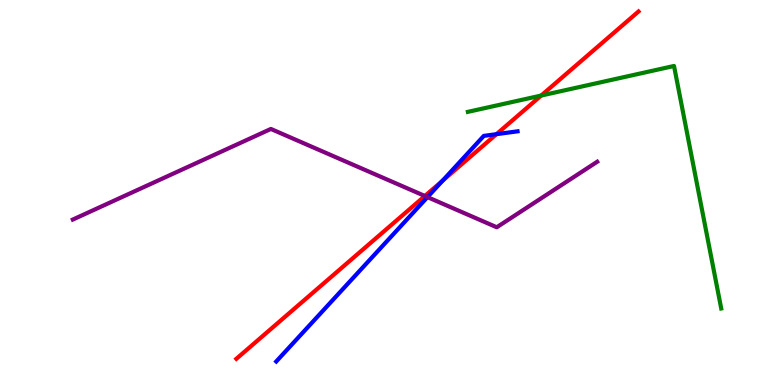[{'lines': ['blue', 'red'], 'intersections': [{'x': 5.71, 'y': 5.31}, {'x': 6.41, 'y': 6.51}]}, {'lines': ['green', 'red'], 'intersections': [{'x': 6.98, 'y': 7.52}]}, {'lines': ['purple', 'red'], 'intersections': [{'x': 5.48, 'y': 4.91}]}, {'lines': ['blue', 'green'], 'intersections': []}, {'lines': ['blue', 'purple'], 'intersections': [{'x': 5.52, 'y': 4.88}]}, {'lines': ['green', 'purple'], 'intersections': []}]